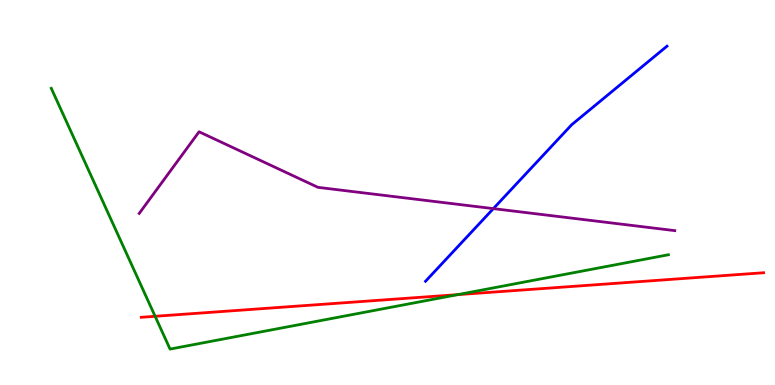[{'lines': ['blue', 'red'], 'intersections': []}, {'lines': ['green', 'red'], 'intersections': [{'x': 2.0, 'y': 1.78}, {'x': 5.91, 'y': 2.35}]}, {'lines': ['purple', 'red'], 'intersections': []}, {'lines': ['blue', 'green'], 'intersections': []}, {'lines': ['blue', 'purple'], 'intersections': [{'x': 6.37, 'y': 4.58}]}, {'lines': ['green', 'purple'], 'intersections': []}]